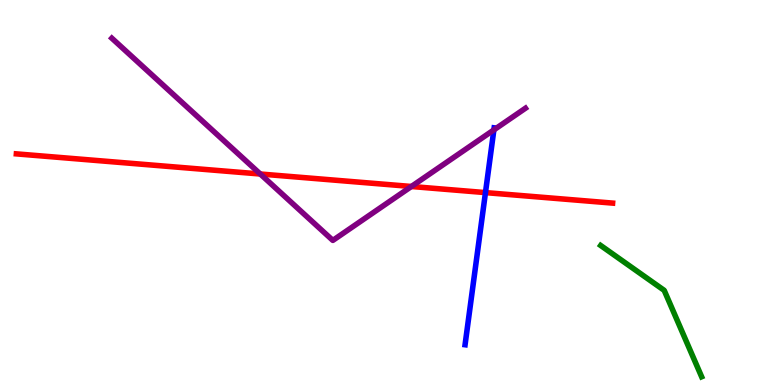[{'lines': ['blue', 'red'], 'intersections': [{'x': 6.26, 'y': 5.0}]}, {'lines': ['green', 'red'], 'intersections': []}, {'lines': ['purple', 'red'], 'intersections': [{'x': 3.36, 'y': 5.48}, {'x': 5.31, 'y': 5.16}]}, {'lines': ['blue', 'green'], 'intersections': []}, {'lines': ['blue', 'purple'], 'intersections': [{'x': 6.37, 'y': 6.63}]}, {'lines': ['green', 'purple'], 'intersections': []}]